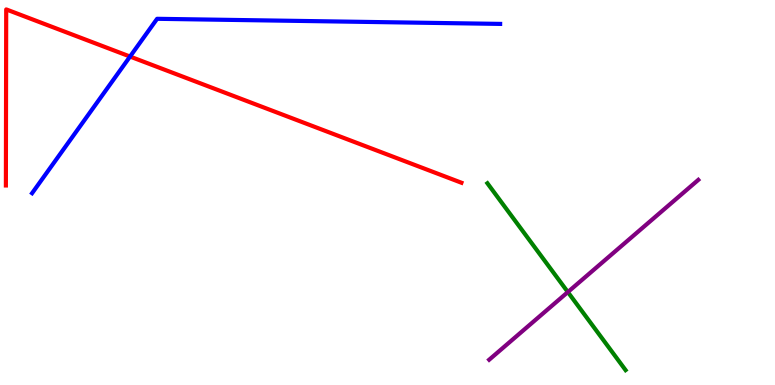[{'lines': ['blue', 'red'], 'intersections': [{'x': 1.68, 'y': 8.53}]}, {'lines': ['green', 'red'], 'intersections': []}, {'lines': ['purple', 'red'], 'intersections': []}, {'lines': ['blue', 'green'], 'intersections': []}, {'lines': ['blue', 'purple'], 'intersections': []}, {'lines': ['green', 'purple'], 'intersections': [{'x': 7.33, 'y': 2.41}]}]